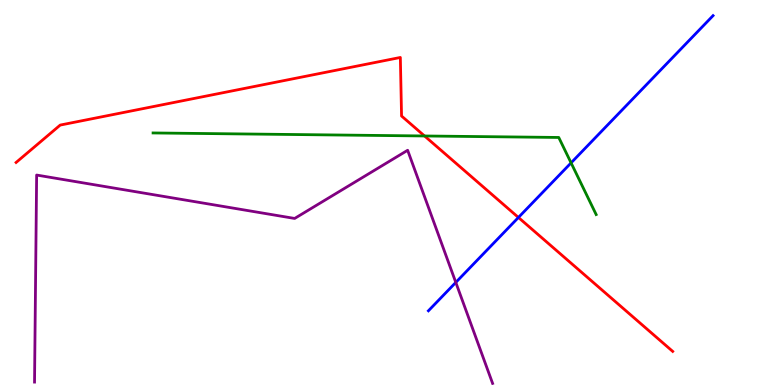[{'lines': ['blue', 'red'], 'intersections': [{'x': 6.69, 'y': 4.35}]}, {'lines': ['green', 'red'], 'intersections': [{'x': 5.48, 'y': 6.47}]}, {'lines': ['purple', 'red'], 'intersections': []}, {'lines': ['blue', 'green'], 'intersections': [{'x': 7.37, 'y': 5.77}]}, {'lines': ['blue', 'purple'], 'intersections': [{'x': 5.88, 'y': 2.66}]}, {'lines': ['green', 'purple'], 'intersections': []}]